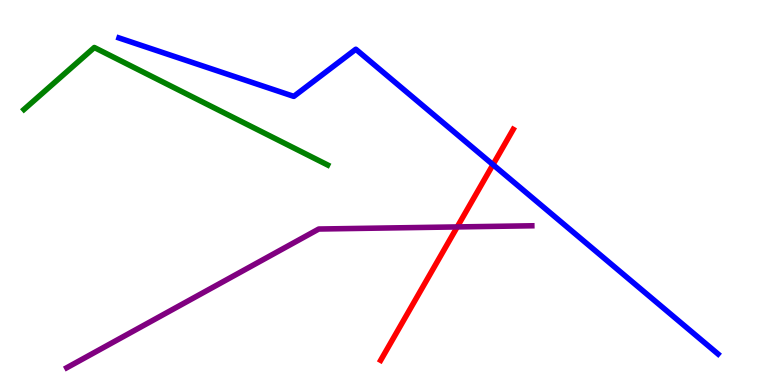[{'lines': ['blue', 'red'], 'intersections': [{'x': 6.36, 'y': 5.72}]}, {'lines': ['green', 'red'], 'intersections': []}, {'lines': ['purple', 'red'], 'intersections': [{'x': 5.9, 'y': 4.11}]}, {'lines': ['blue', 'green'], 'intersections': []}, {'lines': ['blue', 'purple'], 'intersections': []}, {'lines': ['green', 'purple'], 'intersections': []}]